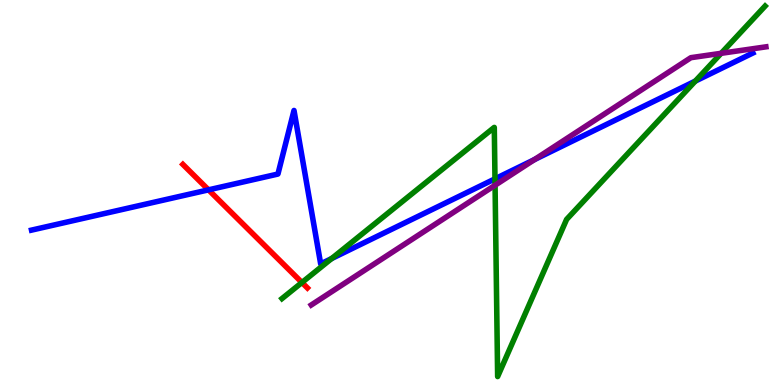[{'lines': ['blue', 'red'], 'intersections': [{'x': 2.69, 'y': 5.07}]}, {'lines': ['green', 'red'], 'intersections': [{'x': 3.9, 'y': 2.66}]}, {'lines': ['purple', 'red'], 'intersections': []}, {'lines': ['blue', 'green'], 'intersections': [{'x': 4.28, 'y': 3.28}, {'x': 6.39, 'y': 5.35}, {'x': 8.97, 'y': 7.89}]}, {'lines': ['blue', 'purple'], 'intersections': [{'x': 6.9, 'y': 5.85}]}, {'lines': ['green', 'purple'], 'intersections': [{'x': 6.39, 'y': 5.19}, {'x': 9.31, 'y': 8.62}]}]